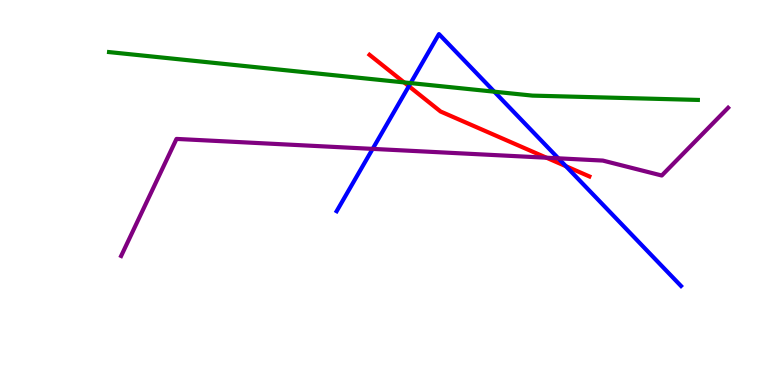[{'lines': ['blue', 'red'], 'intersections': [{'x': 5.28, 'y': 7.76}, {'x': 7.3, 'y': 5.68}]}, {'lines': ['green', 'red'], 'intersections': [{'x': 5.21, 'y': 7.86}]}, {'lines': ['purple', 'red'], 'intersections': [{'x': 7.05, 'y': 5.9}]}, {'lines': ['blue', 'green'], 'intersections': [{'x': 5.3, 'y': 7.84}, {'x': 6.38, 'y': 7.62}]}, {'lines': ['blue', 'purple'], 'intersections': [{'x': 4.81, 'y': 6.13}, {'x': 7.2, 'y': 5.89}]}, {'lines': ['green', 'purple'], 'intersections': []}]